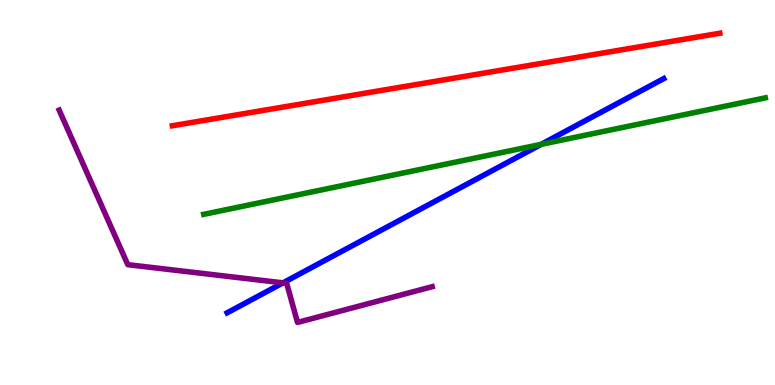[{'lines': ['blue', 'red'], 'intersections': []}, {'lines': ['green', 'red'], 'intersections': []}, {'lines': ['purple', 'red'], 'intersections': []}, {'lines': ['blue', 'green'], 'intersections': [{'x': 6.98, 'y': 6.25}]}, {'lines': ['blue', 'purple'], 'intersections': [{'x': 3.65, 'y': 2.65}]}, {'lines': ['green', 'purple'], 'intersections': []}]